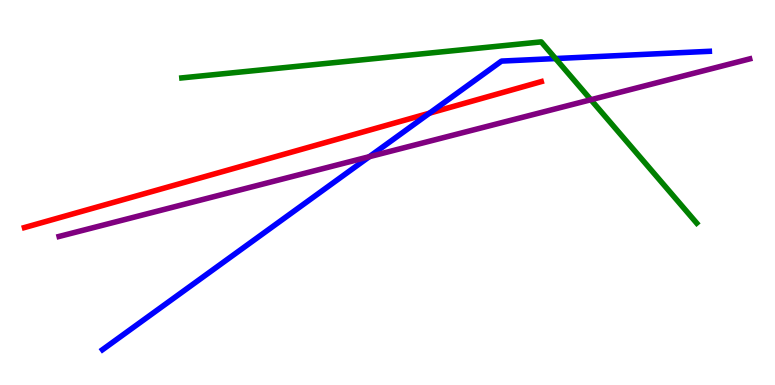[{'lines': ['blue', 'red'], 'intersections': [{'x': 5.54, 'y': 7.06}]}, {'lines': ['green', 'red'], 'intersections': []}, {'lines': ['purple', 'red'], 'intersections': []}, {'lines': ['blue', 'green'], 'intersections': [{'x': 7.17, 'y': 8.48}]}, {'lines': ['blue', 'purple'], 'intersections': [{'x': 4.77, 'y': 5.93}]}, {'lines': ['green', 'purple'], 'intersections': [{'x': 7.62, 'y': 7.41}]}]